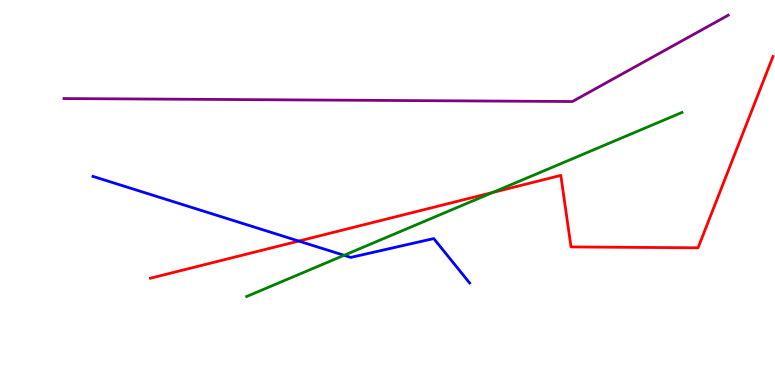[{'lines': ['blue', 'red'], 'intersections': [{'x': 3.85, 'y': 3.74}]}, {'lines': ['green', 'red'], 'intersections': [{'x': 6.36, 'y': 5.0}]}, {'lines': ['purple', 'red'], 'intersections': []}, {'lines': ['blue', 'green'], 'intersections': [{'x': 4.44, 'y': 3.37}]}, {'lines': ['blue', 'purple'], 'intersections': []}, {'lines': ['green', 'purple'], 'intersections': []}]